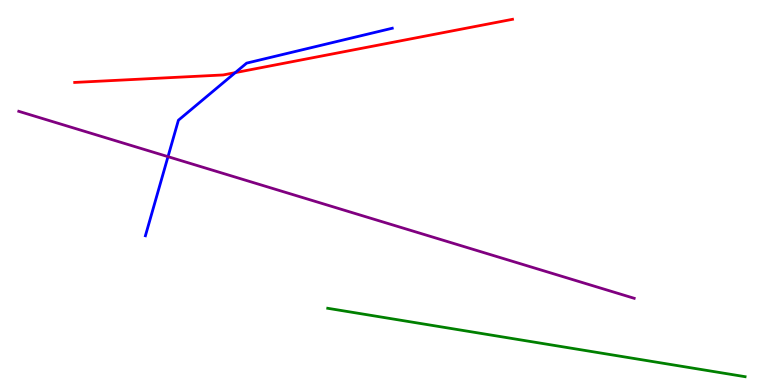[{'lines': ['blue', 'red'], 'intersections': [{'x': 3.04, 'y': 8.11}]}, {'lines': ['green', 'red'], 'intersections': []}, {'lines': ['purple', 'red'], 'intersections': []}, {'lines': ['blue', 'green'], 'intersections': []}, {'lines': ['blue', 'purple'], 'intersections': [{'x': 2.17, 'y': 5.93}]}, {'lines': ['green', 'purple'], 'intersections': []}]